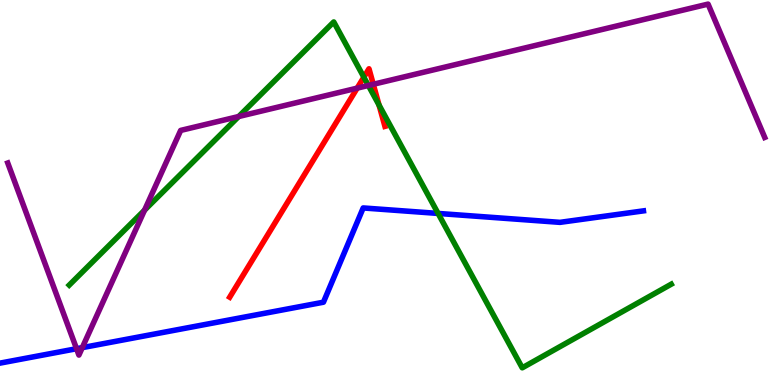[{'lines': ['blue', 'red'], 'intersections': []}, {'lines': ['green', 'red'], 'intersections': [{'x': 4.69, 'y': 8.0}, {'x': 4.89, 'y': 7.27}]}, {'lines': ['purple', 'red'], 'intersections': [{'x': 4.61, 'y': 7.71}, {'x': 4.82, 'y': 7.81}]}, {'lines': ['blue', 'green'], 'intersections': [{'x': 5.65, 'y': 4.46}]}, {'lines': ['blue', 'purple'], 'intersections': [{'x': 0.988, 'y': 0.942}, {'x': 1.06, 'y': 0.971}]}, {'lines': ['green', 'purple'], 'intersections': [{'x': 1.87, 'y': 4.54}, {'x': 3.08, 'y': 6.97}, {'x': 4.75, 'y': 7.78}]}]